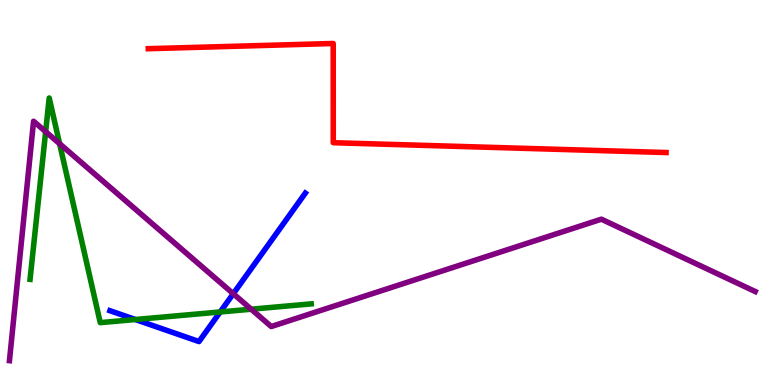[{'lines': ['blue', 'red'], 'intersections': []}, {'lines': ['green', 'red'], 'intersections': []}, {'lines': ['purple', 'red'], 'intersections': []}, {'lines': ['blue', 'green'], 'intersections': [{'x': 1.75, 'y': 1.7}, {'x': 2.84, 'y': 1.9}]}, {'lines': ['blue', 'purple'], 'intersections': [{'x': 3.01, 'y': 2.37}]}, {'lines': ['green', 'purple'], 'intersections': [{'x': 0.589, 'y': 6.58}, {'x': 0.769, 'y': 6.27}, {'x': 3.24, 'y': 1.97}]}]